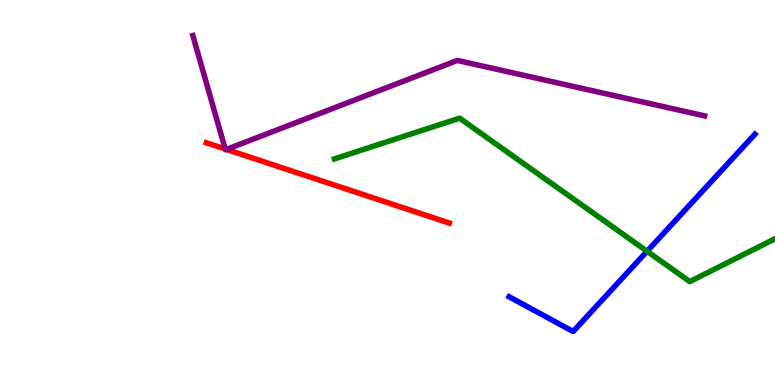[{'lines': ['blue', 'red'], 'intersections': []}, {'lines': ['green', 'red'], 'intersections': []}, {'lines': ['purple', 'red'], 'intersections': [{'x': 2.91, 'y': 6.13}, {'x': 2.92, 'y': 6.12}]}, {'lines': ['blue', 'green'], 'intersections': [{'x': 8.35, 'y': 3.47}]}, {'lines': ['blue', 'purple'], 'intersections': []}, {'lines': ['green', 'purple'], 'intersections': []}]